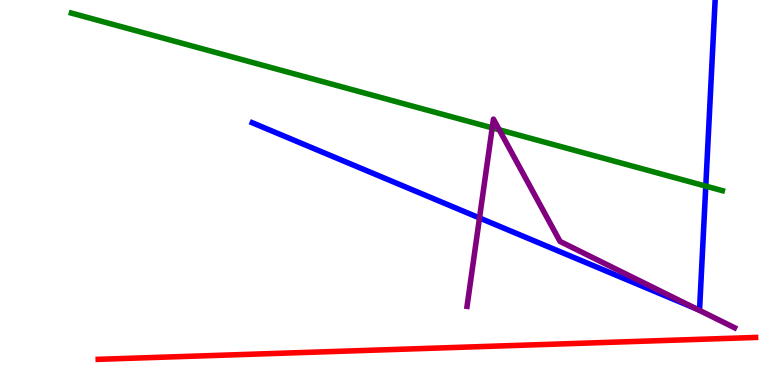[{'lines': ['blue', 'red'], 'intersections': []}, {'lines': ['green', 'red'], 'intersections': []}, {'lines': ['purple', 'red'], 'intersections': []}, {'lines': ['blue', 'green'], 'intersections': [{'x': 9.11, 'y': 5.17}]}, {'lines': ['blue', 'purple'], 'intersections': [{'x': 6.19, 'y': 4.34}, {'x': 8.98, 'y': 1.98}]}, {'lines': ['green', 'purple'], 'intersections': [{'x': 6.35, 'y': 6.68}, {'x': 6.44, 'y': 6.63}]}]